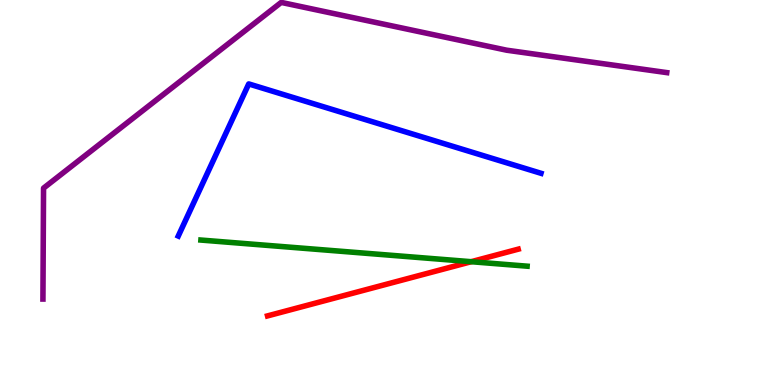[{'lines': ['blue', 'red'], 'intersections': []}, {'lines': ['green', 'red'], 'intersections': [{'x': 6.08, 'y': 3.2}]}, {'lines': ['purple', 'red'], 'intersections': []}, {'lines': ['blue', 'green'], 'intersections': []}, {'lines': ['blue', 'purple'], 'intersections': []}, {'lines': ['green', 'purple'], 'intersections': []}]